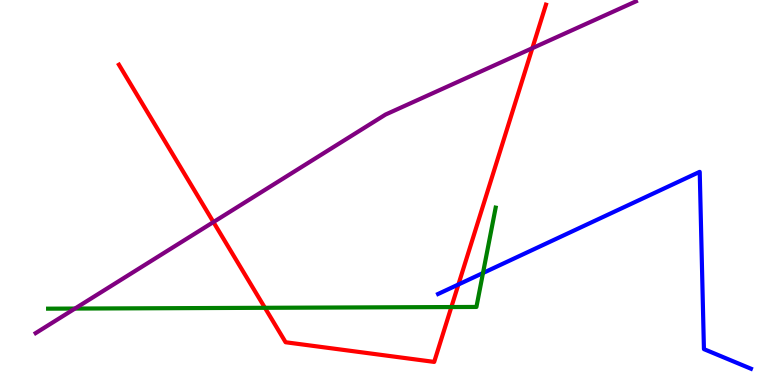[{'lines': ['blue', 'red'], 'intersections': [{'x': 5.91, 'y': 2.61}]}, {'lines': ['green', 'red'], 'intersections': [{'x': 3.42, 'y': 2.01}, {'x': 5.82, 'y': 2.02}]}, {'lines': ['purple', 'red'], 'intersections': [{'x': 2.75, 'y': 4.23}, {'x': 6.87, 'y': 8.75}]}, {'lines': ['blue', 'green'], 'intersections': [{'x': 6.23, 'y': 2.91}]}, {'lines': ['blue', 'purple'], 'intersections': []}, {'lines': ['green', 'purple'], 'intersections': [{'x': 0.967, 'y': 1.99}]}]